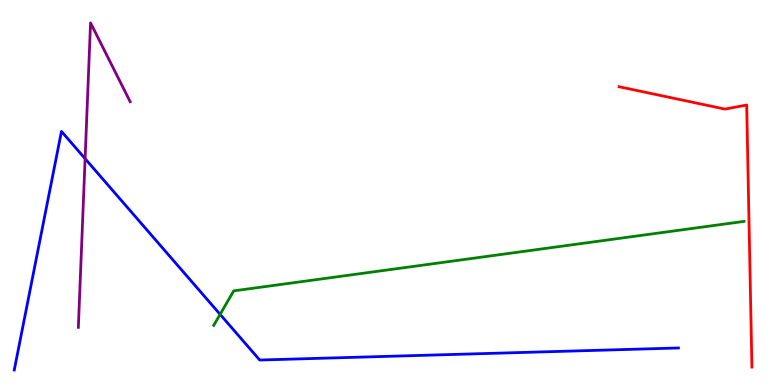[{'lines': ['blue', 'red'], 'intersections': []}, {'lines': ['green', 'red'], 'intersections': []}, {'lines': ['purple', 'red'], 'intersections': []}, {'lines': ['blue', 'green'], 'intersections': [{'x': 2.84, 'y': 1.83}]}, {'lines': ['blue', 'purple'], 'intersections': [{'x': 1.1, 'y': 5.88}]}, {'lines': ['green', 'purple'], 'intersections': []}]